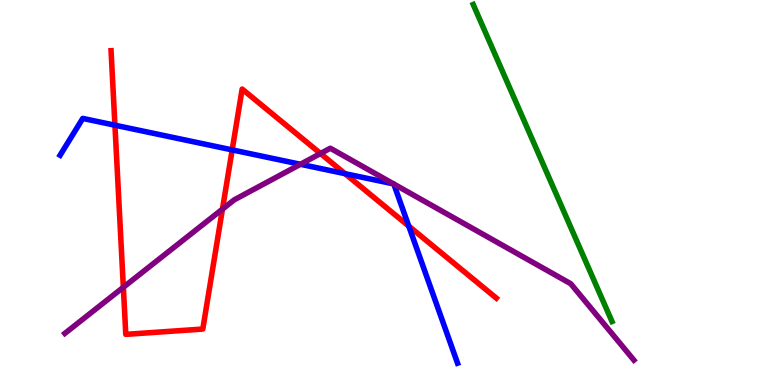[{'lines': ['blue', 'red'], 'intersections': [{'x': 1.48, 'y': 6.75}, {'x': 3.0, 'y': 6.11}, {'x': 4.45, 'y': 5.49}, {'x': 5.27, 'y': 4.13}]}, {'lines': ['green', 'red'], 'intersections': []}, {'lines': ['purple', 'red'], 'intersections': [{'x': 1.59, 'y': 2.54}, {'x': 2.87, 'y': 4.57}, {'x': 4.14, 'y': 6.01}]}, {'lines': ['blue', 'green'], 'intersections': []}, {'lines': ['blue', 'purple'], 'intersections': [{'x': 3.88, 'y': 5.73}, {'x': 5.08, 'y': 5.22}, {'x': 5.08, 'y': 5.22}]}, {'lines': ['green', 'purple'], 'intersections': []}]